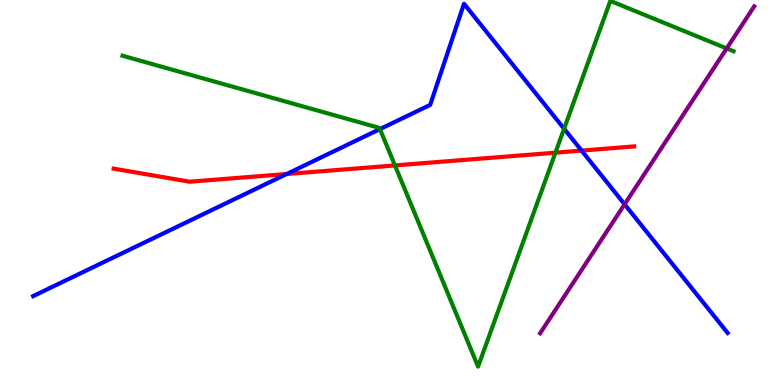[{'lines': ['blue', 'red'], 'intersections': [{'x': 3.7, 'y': 5.48}, {'x': 7.5, 'y': 6.09}]}, {'lines': ['green', 'red'], 'intersections': [{'x': 5.1, 'y': 5.7}, {'x': 7.17, 'y': 6.03}]}, {'lines': ['purple', 'red'], 'intersections': []}, {'lines': ['blue', 'green'], 'intersections': [{'x': 4.9, 'y': 6.65}, {'x': 7.28, 'y': 6.66}]}, {'lines': ['blue', 'purple'], 'intersections': [{'x': 8.06, 'y': 4.69}]}, {'lines': ['green', 'purple'], 'intersections': [{'x': 9.38, 'y': 8.74}]}]